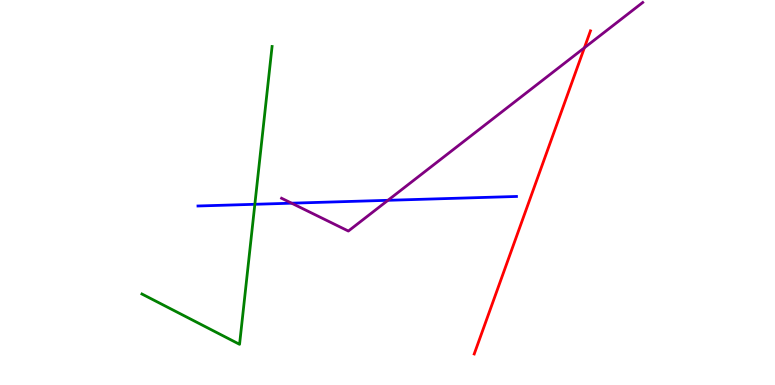[{'lines': ['blue', 'red'], 'intersections': []}, {'lines': ['green', 'red'], 'intersections': []}, {'lines': ['purple', 'red'], 'intersections': [{'x': 7.54, 'y': 8.76}]}, {'lines': ['blue', 'green'], 'intersections': [{'x': 3.29, 'y': 4.69}]}, {'lines': ['blue', 'purple'], 'intersections': [{'x': 3.76, 'y': 4.72}, {'x': 5.01, 'y': 4.8}]}, {'lines': ['green', 'purple'], 'intersections': []}]